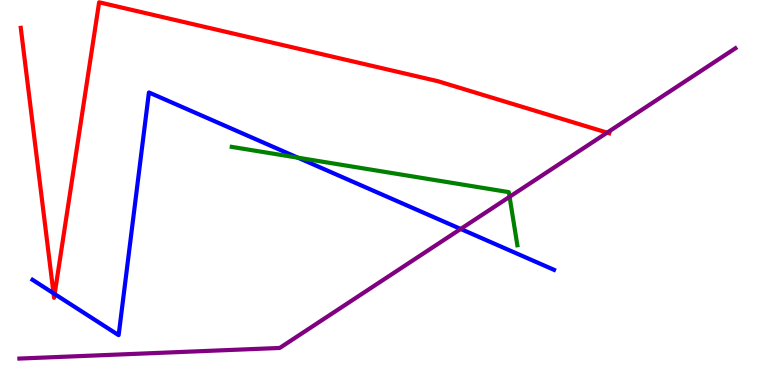[{'lines': ['blue', 'red'], 'intersections': [{'x': 0.691, 'y': 2.38}, {'x': 0.705, 'y': 2.36}]}, {'lines': ['green', 'red'], 'intersections': []}, {'lines': ['purple', 'red'], 'intersections': [{'x': 7.83, 'y': 6.55}]}, {'lines': ['blue', 'green'], 'intersections': [{'x': 3.84, 'y': 5.9}]}, {'lines': ['blue', 'purple'], 'intersections': [{'x': 5.94, 'y': 4.05}]}, {'lines': ['green', 'purple'], 'intersections': [{'x': 6.58, 'y': 4.89}]}]